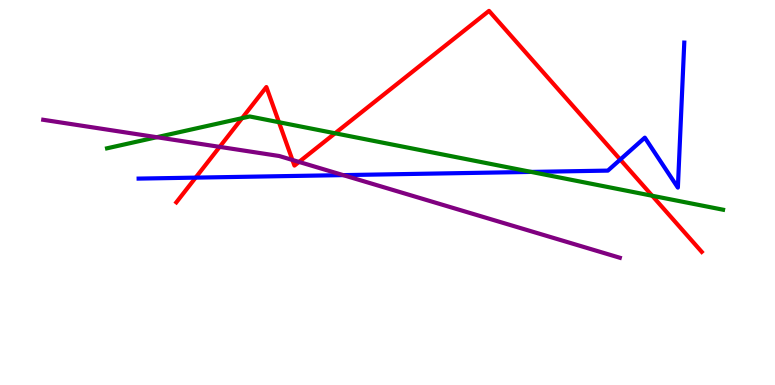[{'lines': ['blue', 'red'], 'intersections': [{'x': 2.52, 'y': 5.39}, {'x': 8.0, 'y': 5.86}]}, {'lines': ['green', 'red'], 'intersections': [{'x': 3.12, 'y': 6.93}, {'x': 3.6, 'y': 6.83}, {'x': 4.32, 'y': 6.54}, {'x': 8.42, 'y': 4.92}]}, {'lines': ['purple', 'red'], 'intersections': [{'x': 2.83, 'y': 6.19}, {'x': 3.77, 'y': 5.85}, {'x': 3.86, 'y': 5.79}]}, {'lines': ['blue', 'green'], 'intersections': [{'x': 6.85, 'y': 5.53}]}, {'lines': ['blue', 'purple'], 'intersections': [{'x': 4.43, 'y': 5.45}]}, {'lines': ['green', 'purple'], 'intersections': [{'x': 2.02, 'y': 6.44}]}]